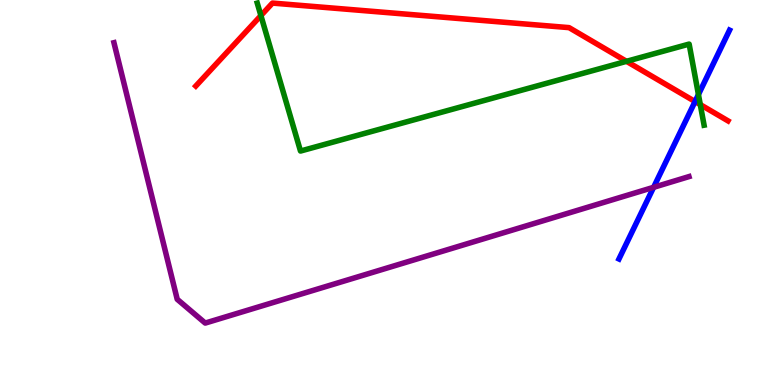[{'lines': ['blue', 'red'], 'intersections': [{'x': 8.97, 'y': 7.36}]}, {'lines': ['green', 'red'], 'intersections': [{'x': 3.37, 'y': 9.6}, {'x': 8.08, 'y': 8.41}, {'x': 9.04, 'y': 7.28}]}, {'lines': ['purple', 'red'], 'intersections': []}, {'lines': ['blue', 'green'], 'intersections': [{'x': 9.01, 'y': 7.54}]}, {'lines': ['blue', 'purple'], 'intersections': [{'x': 8.43, 'y': 5.13}]}, {'lines': ['green', 'purple'], 'intersections': []}]